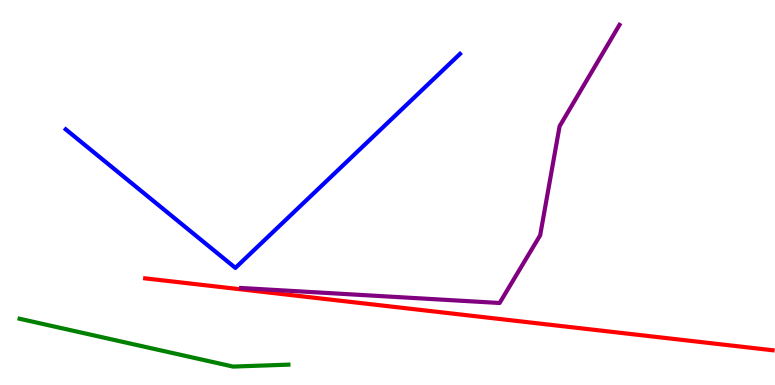[{'lines': ['blue', 'red'], 'intersections': []}, {'lines': ['green', 'red'], 'intersections': []}, {'lines': ['purple', 'red'], 'intersections': []}, {'lines': ['blue', 'green'], 'intersections': []}, {'lines': ['blue', 'purple'], 'intersections': []}, {'lines': ['green', 'purple'], 'intersections': []}]